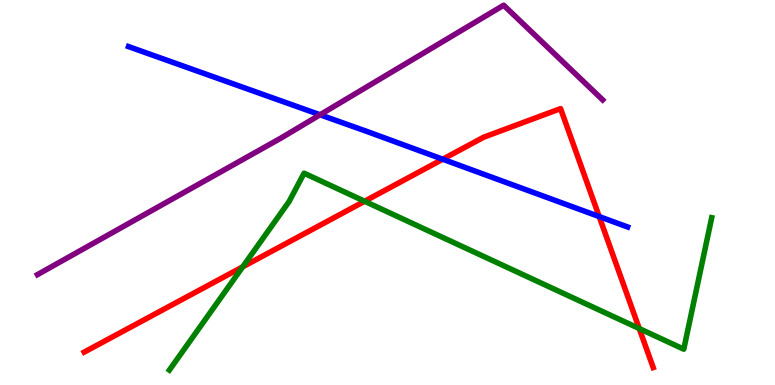[{'lines': ['blue', 'red'], 'intersections': [{'x': 5.71, 'y': 5.86}, {'x': 7.73, 'y': 4.38}]}, {'lines': ['green', 'red'], 'intersections': [{'x': 3.13, 'y': 3.07}, {'x': 4.7, 'y': 4.77}, {'x': 8.25, 'y': 1.47}]}, {'lines': ['purple', 'red'], 'intersections': []}, {'lines': ['blue', 'green'], 'intersections': []}, {'lines': ['blue', 'purple'], 'intersections': [{'x': 4.13, 'y': 7.02}]}, {'lines': ['green', 'purple'], 'intersections': []}]